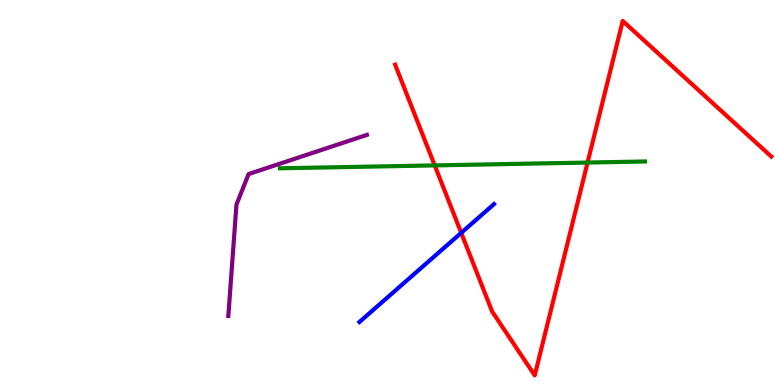[{'lines': ['blue', 'red'], 'intersections': [{'x': 5.95, 'y': 3.95}]}, {'lines': ['green', 'red'], 'intersections': [{'x': 5.61, 'y': 5.7}, {'x': 7.58, 'y': 5.78}]}, {'lines': ['purple', 'red'], 'intersections': []}, {'lines': ['blue', 'green'], 'intersections': []}, {'lines': ['blue', 'purple'], 'intersections': []}, {'lines': ['green', 'purple'], 'intersections': []}]